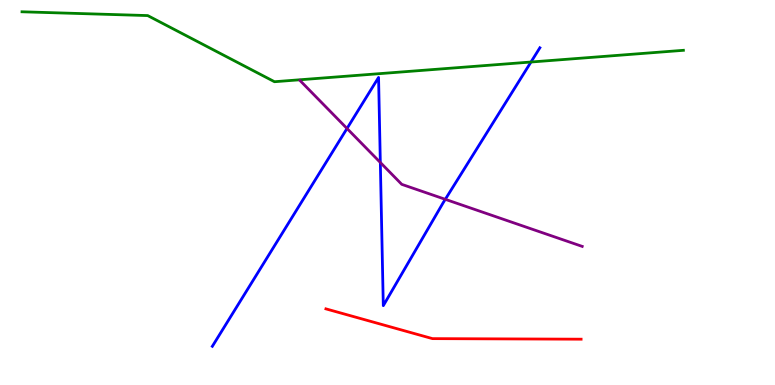[{'lines': ['blue', 'red'], 'intersections': []}, {'lines': ['green', 'red'], 'intersections': []}, {'lines': ['purple', 'red'], 'intersections': []}, {'lines': ['blue', 'green'], 'intersections': [{'x': 6.85, 'y': 8.39}]}, {'lines': ['blue', 'purple'], 'intersections': [{'x': 4.48, 'y': 6.66}, {'x': 4.91, 'y': 5.78}, {'x': 5.75, 'y': 4.82}]}, {'lines': ['green', 'purple'], 'intersections': []}]